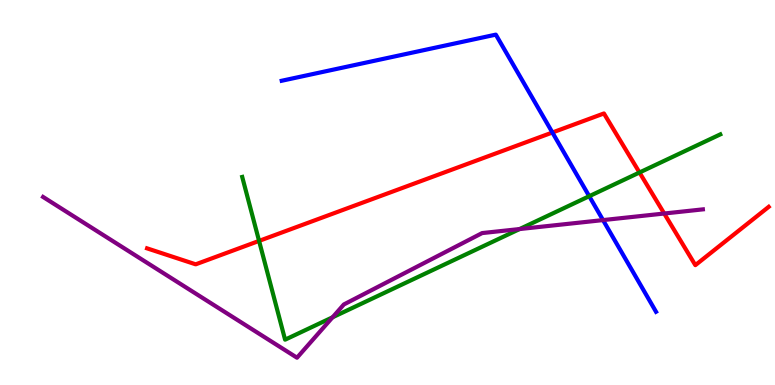[{'lines': ['blue', 'red'], 'intersections': [{'x': 7.13, 'y': 6.56}]}, {'lines': ['green', 'red'], 'intersections': [{'x': 3.34, 'y': 3.74}, {'x': 8.25, 'y': 5.52}]}, {'lines': ['purple', 'red'], 'intersections': [{'x': 8.57, 'y': 4.45}]}, {'lines': ['blue', 'green'], 'intersections': [{'x': 7.6, 'y': 4.9}]}, {'lines': ['blue', 'purple'], 'intersections': [{'x': 7.78, 'y': 4.28}]}, {'lines': ['green', 'purple'], 'intersections': [{'x': 4.29, 'y': 1.76}, {'x': 6.7, 'y': 4.05}]}]